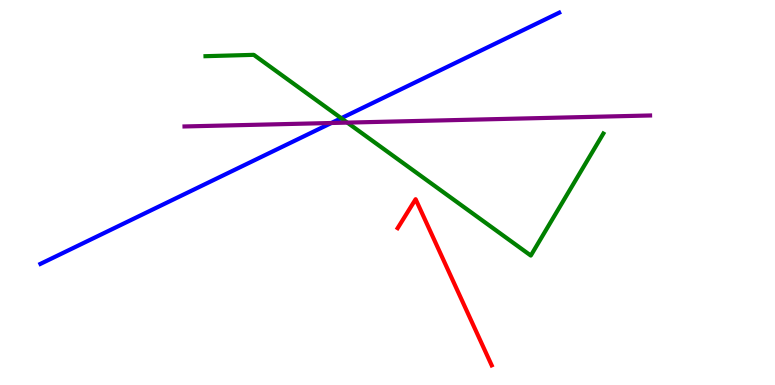[{'lines': ['blue', 'red'], 'intersections': []}, {'lines': ['green', 'red'], 'intersections': []}, {'lines': ['purple', 'red'], 'intersections': []}, {'lines': ['blue', 'green'], 'intersections': [{'x': 4.4, 'y': 6.93}]}, {'lines': ['blue', 'purple'], 'intersections': [{'x': 4.28, 'y': 6.81}]}, {'lines': ['green', 'purple'], 'intersections': [{'x': 4.48, 'y': 6.82}]}]